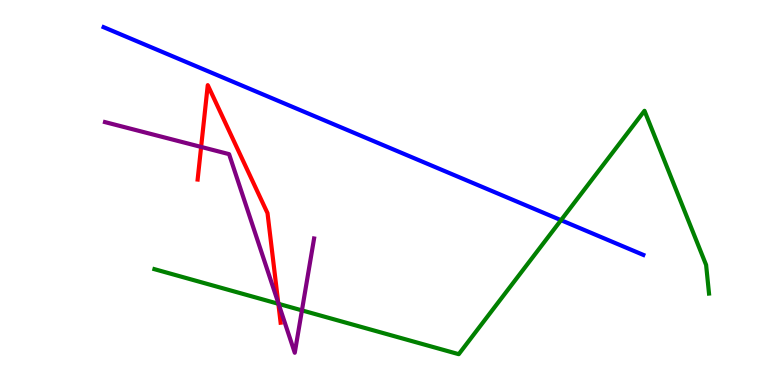[{'lines': ['blue', 'red'], 'intersections': []}, {'lines': ['green', 'red'], 'intersections': [{'x': 3.59, 'y': 2.11}]}, {'lines': ['purple', 'red'], 'intersections': [{'x': 2.6, 'y': 6.18}, {'x': 3.59, 'y': 2.13}]}, {'lines': ['blue', 'green'], 'intersections': [{'x': 7.24, 'y': 4.28}]}, {'lines': ['blue', 'purple'], 'intersections': []}, {'lines': ['green', 'purple'], 'intersections': [{'x': 3.59, 'y': 2.11}, {'x': 3.9, 'y': 1.94}]}]